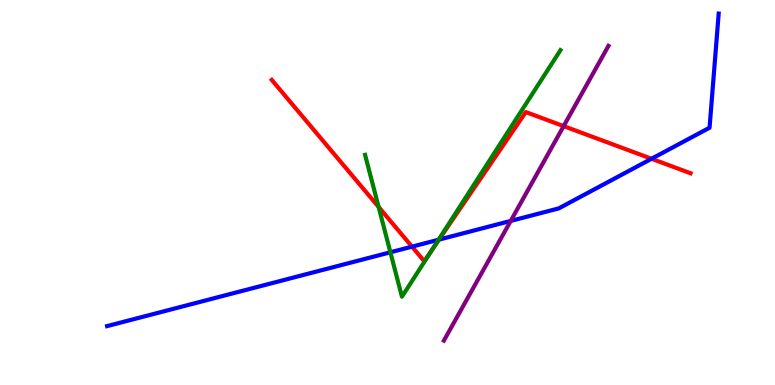[{'lines': ['blue', 'red'], 'intersections': [{'x': 5.32, 'y': 3.59}, {'x': 5.66, 'y': 3.78}, {'x': 8.41, 'y': 5.88}]}, {'lines': ['green', 'red'], 'intersections': [{'x': 4.89, 'y': 4.62}, {'x': 5.58, 'y': 3.52}]}, {'lines': ['purple', 'red'], 'intersections': [{'x': 7.27, 'y': 6.72}]}, {'lines': ['blue', 'green'], 'intersections': [{'x': 5.04, 'y': 3.45}, {'x': 5.66, 'y': 3.77}]}, {'lines': ['blue', 'purple'], 'intersections': [{'x': 6.59, 'y': 4.26}]}, {'lines': ['green', 'purple'], 'intersections': []}]